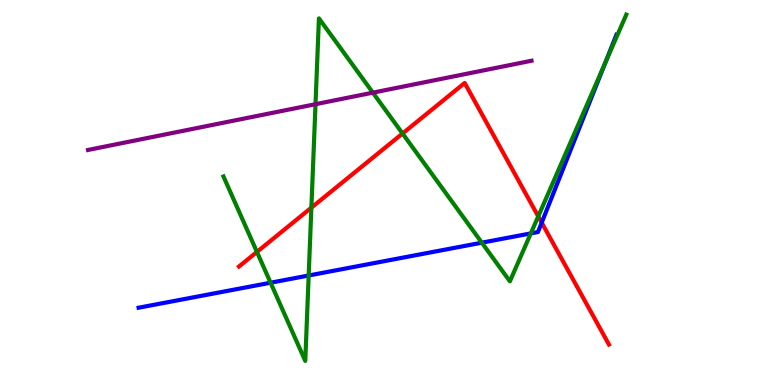[{'lines': ['blue', 'red'], 'intersections': [{'x': 6.99, 'y': 4.22}]}, {'lines': ['green', 'red'], 'intersections': [{'x': 3.32, 'y': 3.46}, {'x': 4.02, 'y': 4.61}, {'x': 5.19, 'y': 6.53}, {'x': 6.95, 'y': 4.38}]}, {'lines': ['purple', 'red'], 'intersections': []}, {'lines': ['blue', 'green'], 'intersections': [{'x': 3.49, 'y': 2.66}, {'x': 3.98, 'y': 2.84}, {'x': 6.22, 'y': 3.7}, {'x': 6.85, 'y': 3.94}, {'x': 7.81, 'y': 8.36}]}, {'lines': ['blue', 'purple'], 'intersections': []}, {'lines': ['green', 'purple'], 'intersections': [{'x': 4.07, 'y': 7.29}, {'x': 4.81, 'y': 7.59}]}]